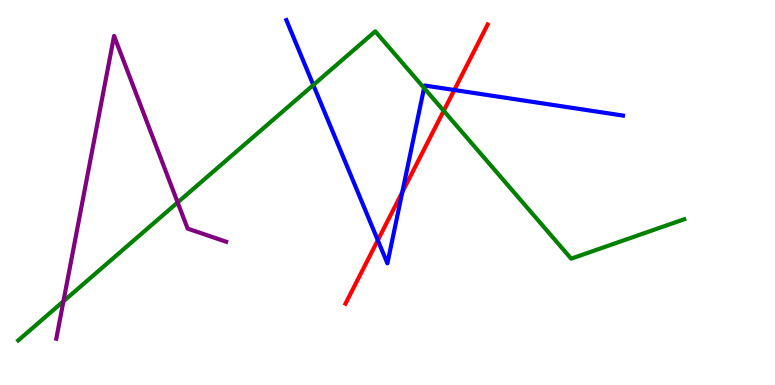[{'lines': ['blue', 'red'], 'intersections': [{'x': 4.87, 'y': 3.76}, {'x': 5.19, 'y': 5.01}, {'x': 5.86, 'y': 7.66}]}, {'lines': ['green', 'red'], 'intersections': [{'x': 5.73, 'y': 7.12}]}, {'lines': ['purple', 'red'], 'intersections': []}, {'lines': ['blue', 'green'], 'intersections': [{'x': 4.04, 'y': 7.79}, {'x': 5.47, 'y': 7.71}]}, {'lines': ['blue', 'purple'], 'intersections': []}, {'lines': ['green', 'purple'], 'intersections': [{'x': 0.818, 'y': 2.17}, {'x': 2.29, 'y': 4.74}]}]